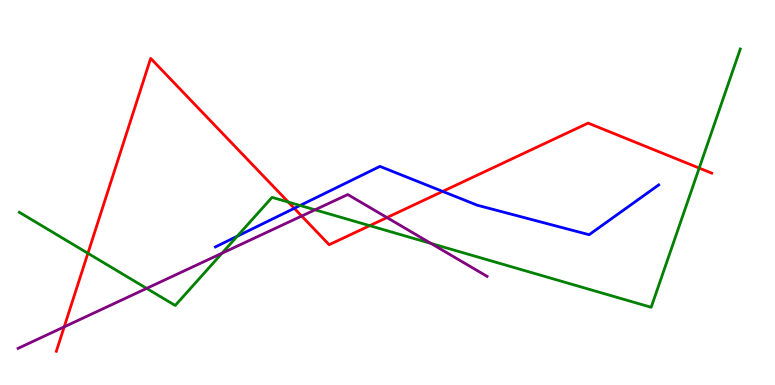[{'lines': ['blue', 'red'], 'intersections': [{'x': 3.8, 'y': 4.59}, {'x': 5.71, 'y': 5.03}]}, {'lines': ['green', 'red'], 'intersections': [{'x': 1.13, 'y': 3.42}, {'x': 3.72, 'y': 4.75}, {'x': 4.77, 'y': 4.14}, {'x': 9.02, 'y': 5.63}]}, {'lines': ['purple', 'red'], 'intersections': [{'x': 0.828, 'y': 1.51}, {'x': 3.89, 'y': 4.39}, {'x': 4.99, 'y': 4.35}]}, {'lines': ['blue', 'green'], 'intersections': [{'x': 3.06, 'y': 3.86}, {'x': 3.87, 'y': 4.66}]}, {'lines': ['blue', 'purple'], 'intersections': []}, {'lines': ['green', 'purple'], 'intersections': [{'x': 1.89, 'y': 2.51}, {'x': 2.86, 'y': 3.42}, {'x': 4.06, 'y': 4.55}, {'x': 5.56, 'y': 3.68}]}]